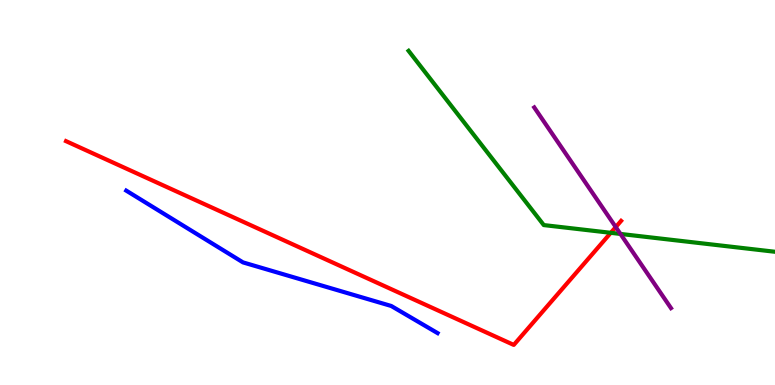[{'lines': ['blue', 'red'], 'intersections': []}, {'lines': ['green', 'red'], 'intersections': [{'x': 7.88, 'y': 3.95}]}, {'lines': ['purple', 'red'], 'intersections': [{'x': 7.95, 'y': 4.1}]}, {'lines': ['blue', 'green'], 'intersections': []}, {'lines': ['blue', 'purple'], 'intersections': []}, {'lines': ['green', 'purple'], 'intersections': [{'x': 8.01, 'y': 3.92}]}]